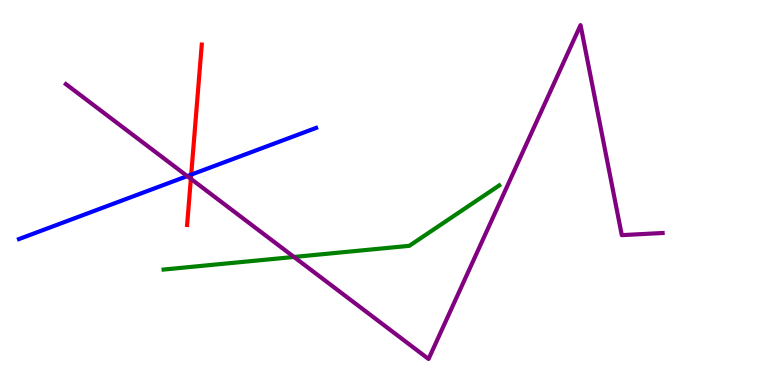[{'lines': ['blue', 'red'], 'intersections': [{'x': 2.47, 'y': 5.46}]}, {'lines': ['green', 'red'], 'intersections': []}, {'lines': ['purple', 'red'], 'intersections': [{'x': 2.46, 'y': 5.35}]}, {'lines': ['blue', 'green'], 'intersections': []}, {'lines': ['blue', 'purple'], 'intersections': [{'x': 2.42, 'y': 5.43}]}, {'lines': ['green', 'purple'], 'intersections': [{'x': 3.79, 'y': 3.33}]}]